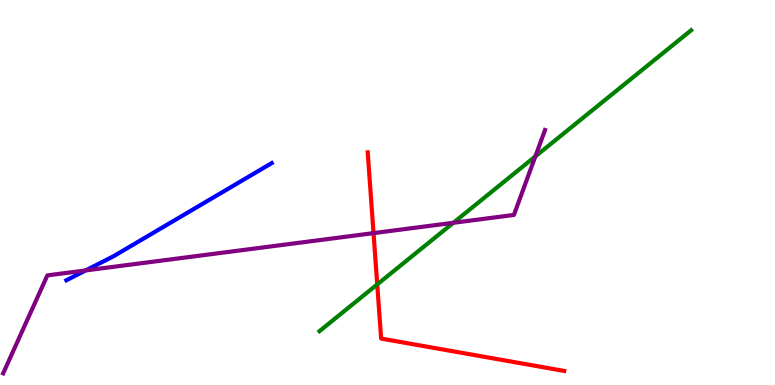[{'lines': ['blue', 'red'], 'intersections': []}, {'lines': ['green', 'red'], 'intersections': [{'x': 4.87, 'y': 2.61}]}, {'lines': ['purple', 'red'], 'intersections': [{'x': 4.82, 'y': 3.94}]}, {'lines': ['blue', 'green'], 'intersections': []}, {'lines': ['blue', 'purple'], 'intersections': [{'x': 1.11, 'y': 2.98}]}, {'lines': ['green', 'purple'], 'intersections': [{'x': 5.85, 'y': 4.21}, {'x': 6.91, 'y': 5.94}]}]